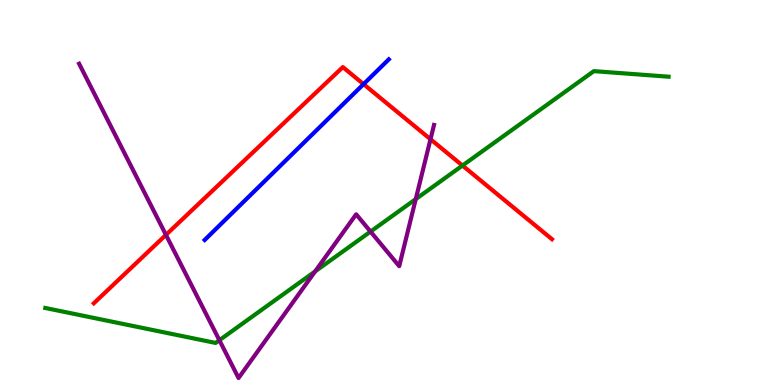[{'lines': ['blue', 'red'], 'intersections': [{'x': 4.69, 'y': 7.81}]}, {'lines': ['green', 'red'], 'intersections': [{'x': 5.97, 'y': 5.7}]}, {'lines': ['purple', 'red'], 'intersections': [{'x': 2.14, 'y': 3.9}, {'x': 5.55, 'y': 6.38}]}, {'lines': ['blue', 'green'], 'intersections': []}, {'lines': ['blue', 'purple'], 'intersections': []}, {'lines': ['green', 'purple'], 'intersections': [{'x': 2.83, 'y': 1.16}, {'x': 4.07, 'y': 2.95}, {'x': 4.78, 'y': 3.98}, {'x': 5.36, 'y': 4.83}]}]